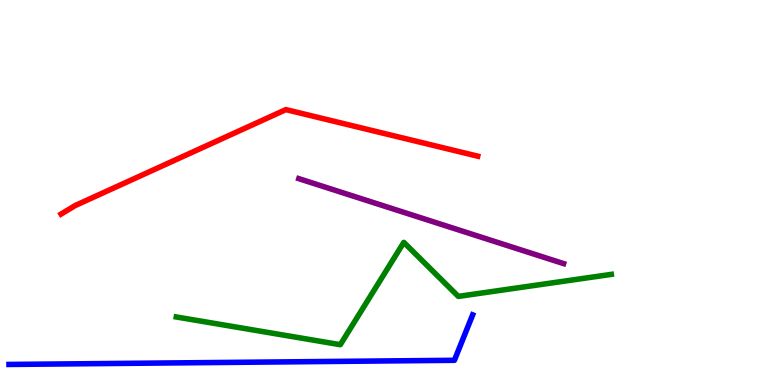[{'lines': ['blue', 'red'], 'intersections': []}, {'lines': ['green', 'red'], 'intersections': []}, {'lines': ['purple', 'red'], 'intersections': []}, {'lines': ['blue', 'green'], 'intersections': []}, {'lines': ['blue', 'purple'], 'intersections': []}, {'lines': ['green', 'purple'], 'intersections': []}]